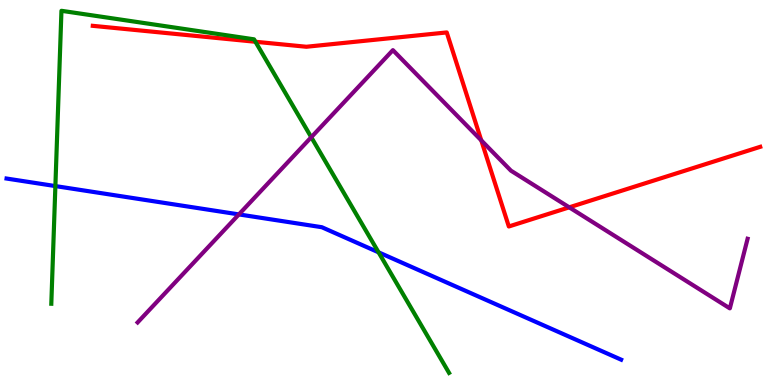[{'lines': ['blue', 'red'], 'intersections': []}, {'lines': ['green', 'red'], 'intersections': [{'x': 3.3, 'y': 8.92}]}, {'lines': ['purple', 'red'], 'intersections': [{'x': 6.21, 'y': 6.35}, {'x': 7.34, 'y': 4.61}]}, {'lines': ['blue', 'green'], 'intersections': [{'x': 0.715, 'y': 5.17}, {'x': 4.88, 'y': 3.45}]}, {'lines': ['blue', 'purple'], 'intersections': [{'x': 3.08, 'y': 4.43}]}, {'lines': ['green', 'purple'], 'intersections': [{'x': 4.02, 'y': 6.44}]}]